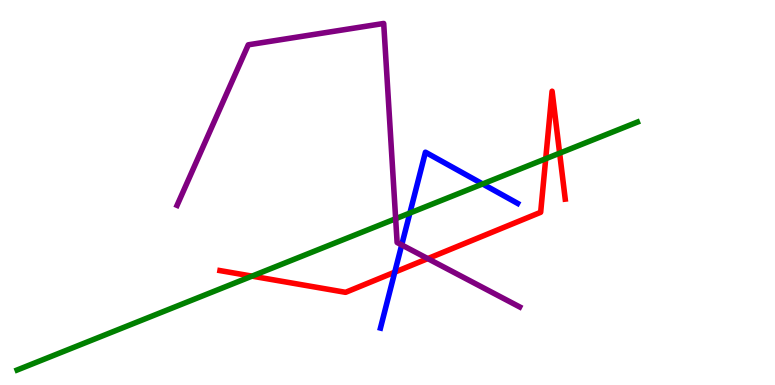[{'lines': ['blue', 'red'], 'intersections': [{'x': 5.09, 'y': 2.93}]}, {'lines': ['green', 'red'], 'intersections': [{'x': 3.25, 'y': 2.83}, {'x': 7.04, 'y': 5.88}, {'x': 7.22, 'y': 6.02}]}, {'lines': ['purple', 'red'], 'intersections': [{'x': 5.52, 'y': 3.28}]}, {'lines': ['blue', 'green'], 'intersections': [{'x': 5.29, 'y': 4.47}, {'x': 6.23, 'y': 5.22}]}, {'lines': ['blue', 'purple'], 'intersections': [{'x': 5.18, 'y': 3.64}]}, {'lines': ['green', 'purple'], 'intersections': [{'x': 5.11, 'y': 4.32}]}]